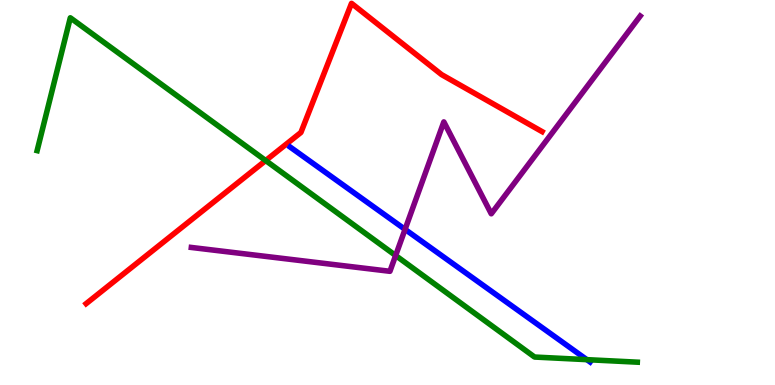[{'lines': ['blue', 'red'], 'intersections': []}, {'lines': ['green', 'red'], 'intersections': [{'x': 3.43, 'y': 5.83}]}, {'lines': ['purple', 'red'], 'intersections': []}, {'lines': ['blue', 'green'], 'intersections': [{'x': 7.57, 'y': 0.658}]}, {'lines': ['blue', 'purple'], 'intersections': [{'x': 5.23, 'y': 4.04}]}, {'lines': ['green', 'purple'], 'intersections': [{'x': 5.1, 'y': 3.36}]}]